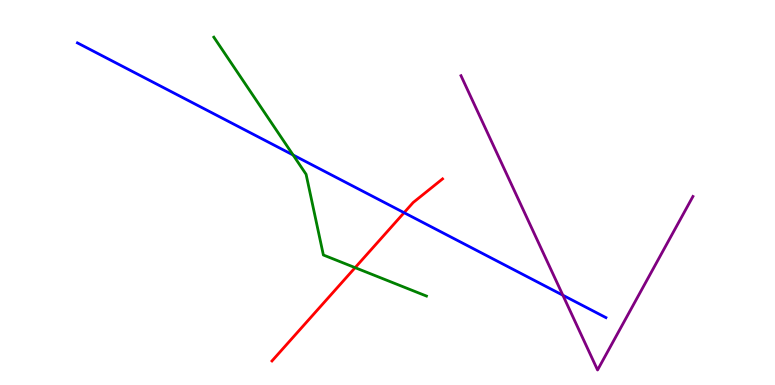[{'lines': ['blue', 'red'], 'intersections': [{'x': 5.21, 'y': 4.48}]}, {'lines': ['green', 'red'], 'intersections': [{'x': 4.58, 'y': 3.05}]}, {'lines': ['purple', 'red'], 'intersections': []}, {'lines': ['blue', 'green'], 'intersections': [{'x': 3.78, 'y': 5.97}]}, {'lines': ['blue', 'purple'], 'intersections': [{'x': 7.26, 'y': 2.33}]}, {'lines': ['green', 'purple'], 'intersections': []}]